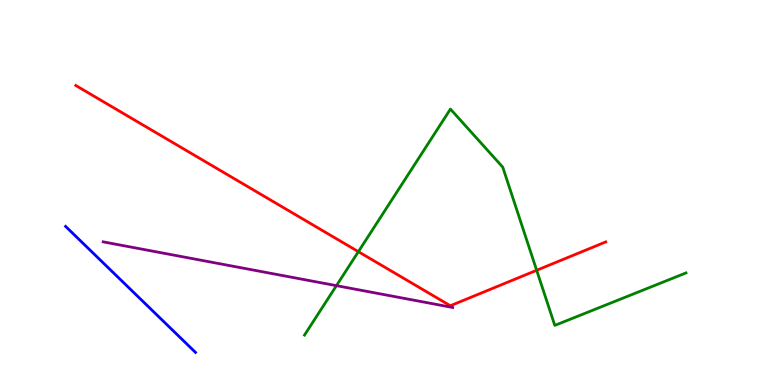[{'lines': ['blue', 'red'], 'intersections': []}, {'lines': ['green', 'red'], 'intersections': [{'x': 4.62, 'y': 3.46}, {'x': 6.92, 'y': 2.98}]}, {'lines': ['purple', 'red'], 'intersections': []}, {'lines': ['blue', 'green'], 'intersections': []}, {'lines': ['blue', 'purple'], 'intersections': []}, {'lines': ['green', 'purple'], 'intersections': [{'x': 4.34, 'y': 2.58}]}]